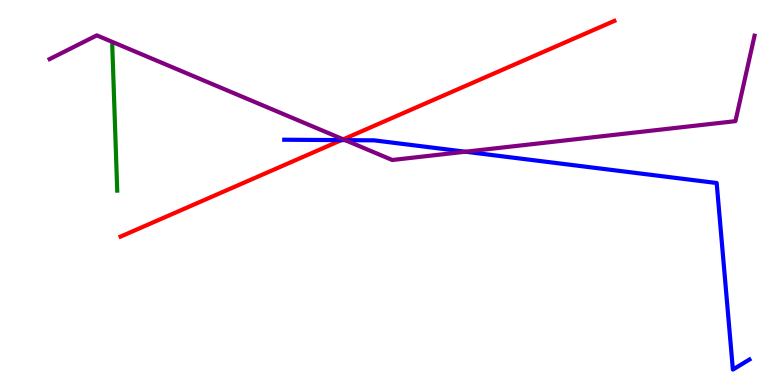[{'lines': ['blue', 'red'], 'intersections': [{'x': 4.41, 'y': 6.36}]}, {'lines': ['green', 'red'], 'intersections': []}, {'lines': ['purple', 'red'], 'intersections': [{'x': 4.43, 'y': 6.38}]}, {'lines': ['blue', 'green'], 'intersections': []}, {'lines': ['blue', 'purple'], 'intersections': [{'x': 4.45, 'y': 6.36}, {'x': 6.01, 'y': 6.06}]}, {'lines': ['green', 'purple'], 'intersections': []}]